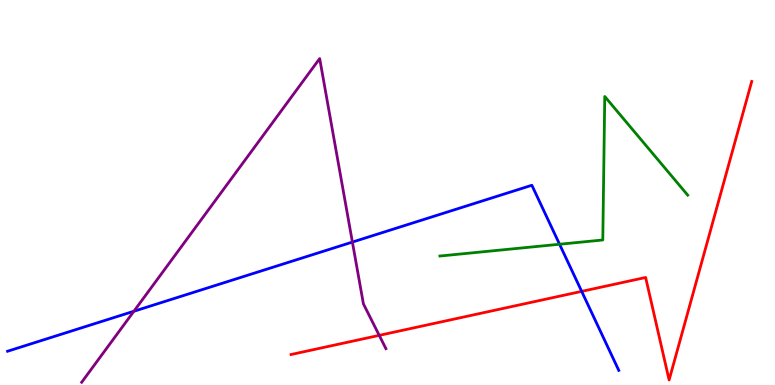[{'lines': ['blue', 'red'], 'intersections': [{'x': 7.51, 'y': 2.43}]}, {'lines': ['green', 'red'], 'intersections': []}, {'lines': ['purple', 'red'], 'intersections': [{'x': 4.89, 'y': 1.29}]}, {'lines': ['blue', 'green'], 'intersections': [{'x': 7.22, 'y': 3.66}]}, {'lines': ['blue', 'purple'], 'intersections': [{'x': 1.73, 'y': 1.92}, {'x': 4.55, 'y': 3.71}]}, {'lines': ['green', 'purple'], 'intersections': []}]